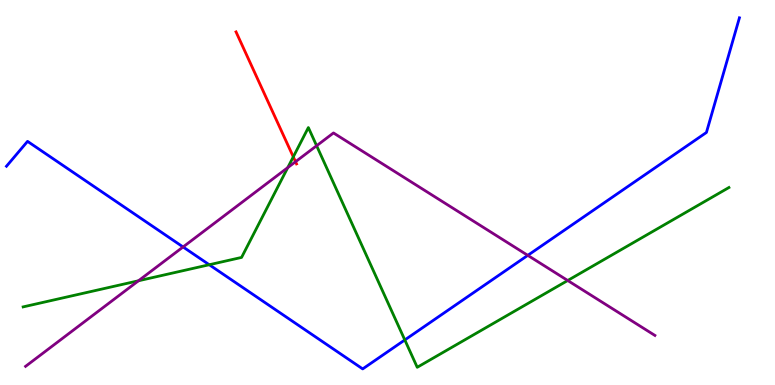[{'lines': ['blue', 'red'], 'intersections': []}, {'lines': ['green', 'red'], 'intersections': [{'x': 3.78, 'y': 5.93}]}, {'lines': ['purple', 'red'], 'intersections': [{'x': 3.81, 'y': 5.8}]}, {'lines': ['blue', 'green'], 'intersections': [{'x': 2.7, 'y': 3.12}, {'x': 5.22, 'y': 1.17}]}, {'lines': ['blue', 'purple'], 'intersections': [{'x': 2.36, 'y': 3.59}, {'x': 6.81, 'y': 3.37}]}, {'lines': ['green', 'purple'], 'intersections': [{'x': 1.79, 'y': 2.71}, {'x': 3.71, 'y': 5.65}, {'x': 4.09, 'y': 6.21}, {'x': 7.33, 'y': 2.71}]}]